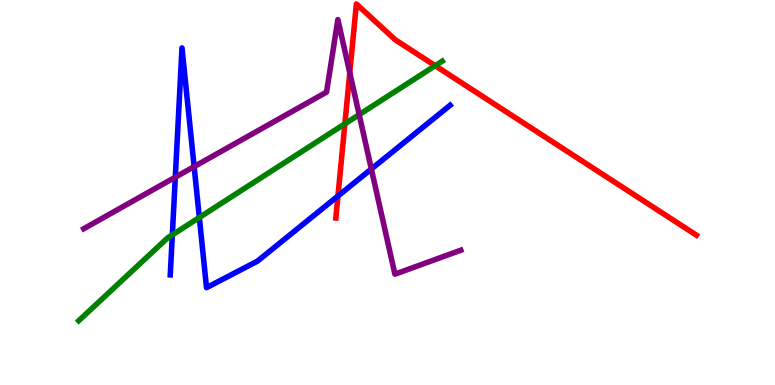[{'lines': ['blue', 'red'], 'intersections': [{'x': 4.36, 'y': 4.91}]}, {'lines': ['green', 'red'], 'intersections': [{'x': 4.45, 'y': 6.78}, {'x': 5.62, 'y': 8.29}]}, {'lines': ['purple', 'red'], 'intersections': [{'x': 4.51, 'y': 8.11}]}, {'lines': ['blue', 'green'], 'intersections': [{'x': 2.22, 'y': 3.9}, {'x': 2.57, 'y': 4.35}]}, {'lines': ['blue', 'purple'], 'intersections': [{'x': 2.26, 'y': 5.4}, {'x': 2.5, 'y': 5.67}, {'x': 4.79, 'y': 5.61}]}, {'lines': ['green', 'purple'], 'intersections': [{'x': 4.63, 'y': 7.02}]}]